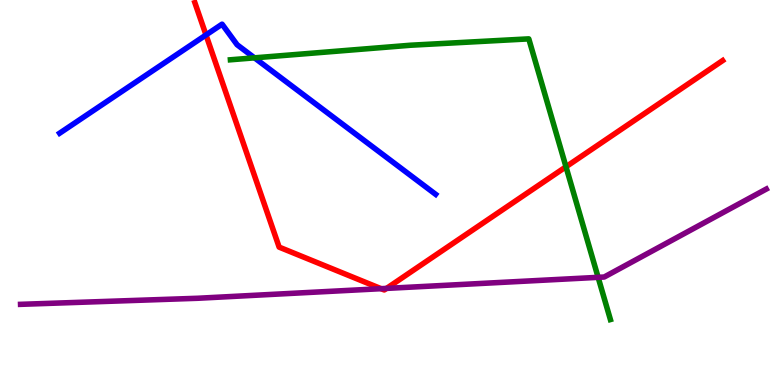[{'lines': ['blue', 'red'], 'intersections': [{'x': 2.66, 'y': 9.09}]}, {'lines': ['green', 'red'], 'intersections': [{'x': 7.3, 'y': 5.67}]}, {'lines': ['purple', 'red'], 'intersections': [{'x': 4.92, 'y': 2.5}, {'x': 4.99, 'y': 2.51}]}, {'lines': ['blue', 'green'], 'intersections': [{'x': 3.28, 'y': 8.5}]}, {'lines': ['blue', 'purple'], 'intersections': []}, {'lines': ['green', 'purple'], 'intersections': [{'x': 7.72, 'y': 2.8}]}]